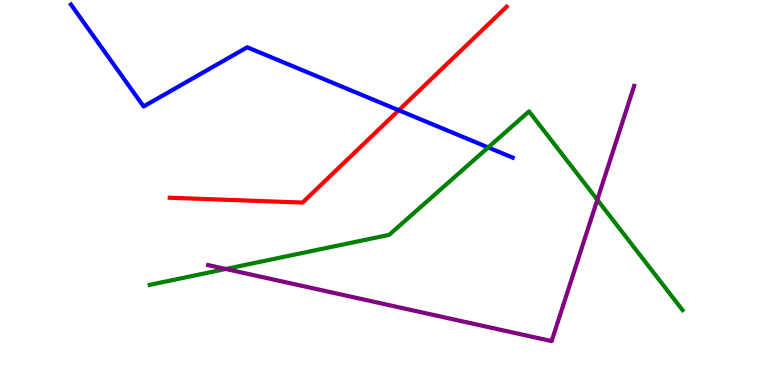[{'lines': ['blue', 'red'], 'intersections': [{'x': 5.15, 'y': 7.14}]}, {'lines': ['green', 'red'], 'intersections': []}, {'lines': ['purple', 'red'], 'intersections': []}, {'lines': ['blue', 'green'], 'intersections': [{'x': 6.3, 'y': 6.17}]}, {'lines': ['blue', 'purple'], 'intersections': []}, {'lines': ['green', 'purple'], 'intersections': [{'x': 2.91, 'y': 3.01}, {'x': 7.71, 'y': 4.81}]}]